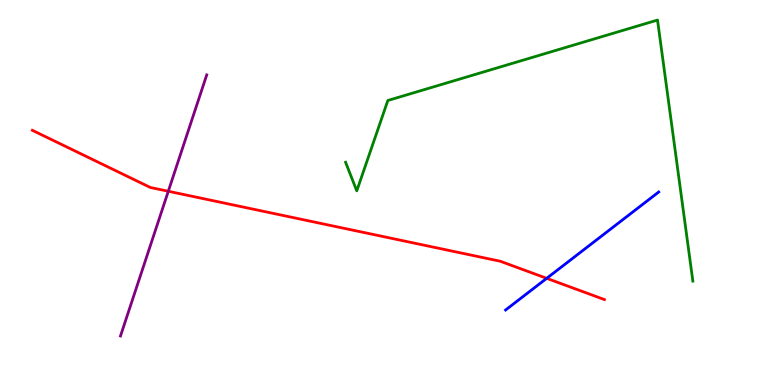[{'lines': ['blue', 'red'], 'intersections': [{'x': 7.05, 'y': 2.77}]}, {'lines': ['green', 'red'], 'intersections': []}, {'lines': ['purple', 'red'], 'intersections': [{'x': 2.17, 'y': 5.03}]}, {'lines': ['blue', 'green'], 'intersections': []}, {'lines': ['blue', 'purple'], 'intersections': []}, {'lines': ['green', 'purple'], 'intersections': []}]